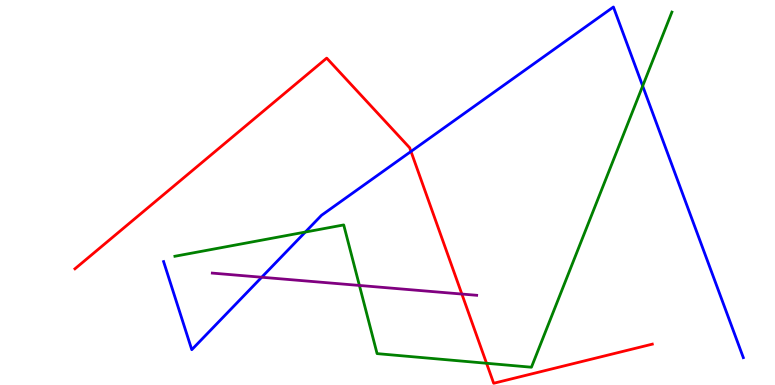[{'lines': ['blue', 'red'], 'intersections': [{'x': 5.3, 'y': 6.07}]}, {'lines': ['green', 'red'], 'intersections': [{'x': 6.28, 'y': 0.564}]}, {'lines': ['purple', 'red'], 'intersections': [{'x': 5.96, 'y': 2.36}]}, {'lines': ['blue', 'green'], 'intersections': [{'x': 3.94, 'y': 3.97}, {'x': 8.29, 'y': 7.77}]}, {'lines': ['blue', 'purple'], 'intersections': [{'x': 3.38, 'y': 2.8}]}, {'lines': ['green', 'purple'], 'intersections': [{'x': 4.64, 'y': 2.59}]}]